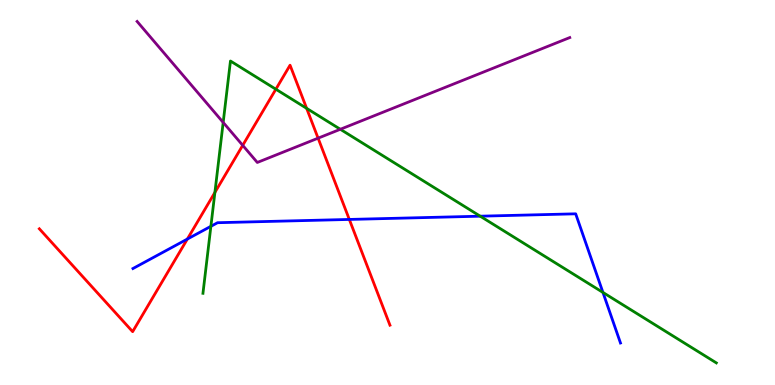[{'lines': ['blue', 'red'], 'intersections': [{'x': 2.42, 'y': 3.79}, {'x': 4.51, 'y': 4.3}]}, {'lines': ['green', 'red'], 'intersections': [{'x': 2.77, 'y': 5.0}, {'x': 3.56, 'y': 7.68}, {'x': 3.96, 'y': 7.19}]}, {'lines': ['purple', 'red'], 'intersections': [{'x': 3.13, 'y': 6.22}, {'x': 4.1, 'y': 6.41}]}, {'lines': ['blue', 'green'], 'intersections': [{'x': 2.72, 'y': 4.12}, {'x': 6.2, 'y': 4.38}, {'x': 7.78, 'y': 2.4}]}, {'lines': ['blue', 'purple'], 'intersections': []}, {'lines': ['green', 'purple'], 'intersections': [{'x': 2.88, 'y': 6.82}, {'x': 4.39, 'y': 6.64}]}]